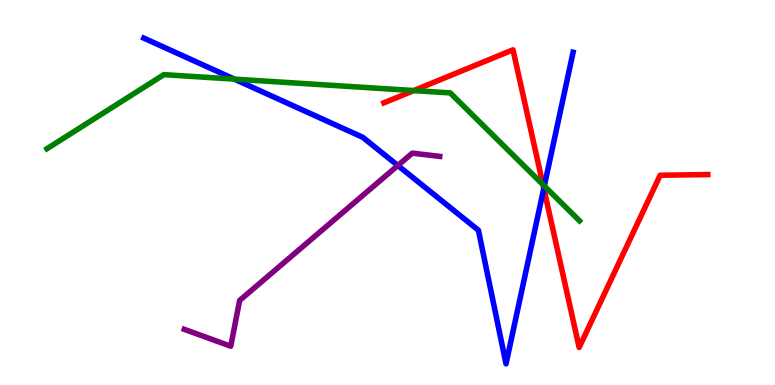[{'lines': ['blue', 'red'], 'intersections': [{'x': 7.02, 'y': 5.11}]}, {'lines': ['green', 'red'], 'intersections': [{'x': 5.34, 'y': 7.65}, {'x': 7.01, 'y': 5.2}]}, {'lines': ['purple', 'red'], 'intersections': []}, {'lines': ['blue', 'green'], 'intersections': [{'x': 3.02, 'y': 7.94}, {'x': 7.02, 'y': 5.17}]}, {'lines': ['blue', 'purple'], 'intersections': [{'x': 5.13, 'y': 5.7}]}, {'lines': ['green', 'purple'], 'intersections': []}]